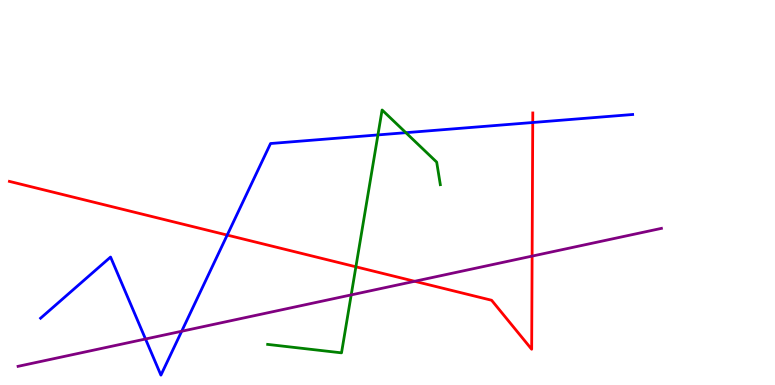[{'lines': ['blue', 'red'], 'intersections': [{'x': 2.93, 'y': 3.89}, {'x': 6.87, 'y': 6.82}]}, {'lines': ['green', 'red'], 'intersections': [{'x': 4.59, 'y': 3.07}]}, {'lines': ['purple', 'red'], 'intersections': [{'x': 5.35, 'y': 2.69}, {'x': 6.87, 'y': 3.35}]}, {'lines': ['blue', 'green'], 'intersections': [{'x': 4.88, 'y': 6.5}, {'x': 5.24, 'y': 6.55}]}, {'lines': ['blue', 'purple'], 'intersections': [{'x': 1.88, 'y': 1.19}, {'x': 2.34, 'y': 1.4}]}, {'lines': ['green', 'purple'], 'intersections': [{'x': 4.53, 'y': 2.34}]}]